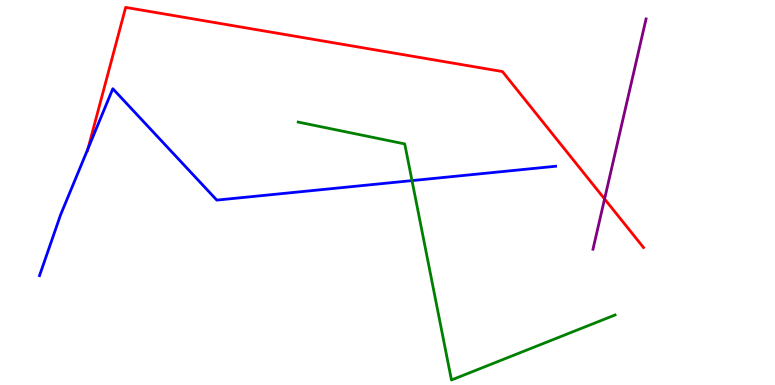[{'lines': ['blue', 'red'], 'intersections': [{'x': 1.13, 'y': 6.14}]}, {'lines': ['green', 'red'], 'intersections': []}, {'lines': ['purple', 'red'], 'intersections': [{'x': 7.8, 'y': 4.83}]}, {'lines': ['blue', 'green'], 'intersections': [{'x': 5.32, 'y': 5.31}]}, {'lines': ['blue', 'purple'], 'intersections': []}, {'lines': ['green', 'purple'], 'intersections': []}]